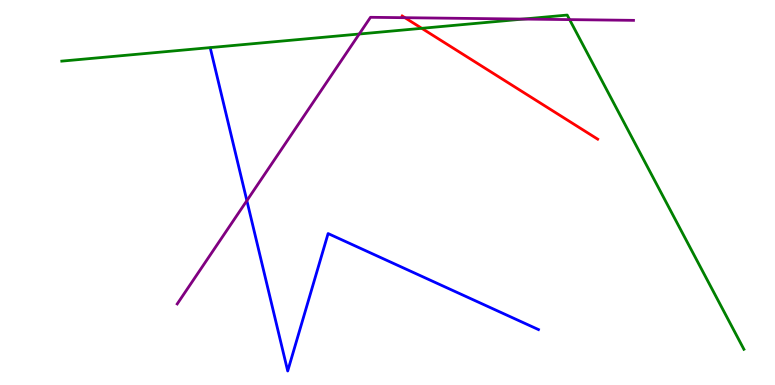[{'lines': ['blue', 'red'], 'intersections': []}, {'lines': ['green', 'red'], 'intersections': [{'x': 5.44, 'y': 9.26}]}, {'lines': ['purple', 'red'], 'intersections': [{'x': 5.22, 'y': 9.54}]}, {'lines': ['blue', 'green'], 'intersections': []}, {'lines': ['blue', 'purple'], 'intersections': [{'x': 3.19, 'y': 4.79}]}, {'lines': ['green', 'purple'], 'intersections': [{'x': 4.64, 'y': 9.12}, {'x': 6.75, 'y': 9.5}, {'x': 7.35, 'y': 9.49}]}]